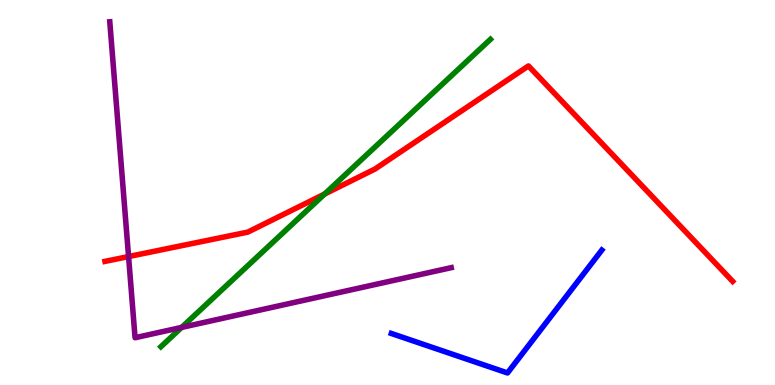[{'lines': ['blue', 'red'], 'intersections': []}, {'lines': ['green', 'red'], 'intersections': [{'x': 4.19, 'y': 4.96}]}, {'lines': ['purple', 'red'], 'intersections': [{'x': 1.66, 'y': 3.34}]}, {'lines': ['blue', 'green'], 'intersections': []}, {'lines': ['blue', 'purple'], 'intersections': []}, {'lines': ['green', 'purple'], 'intersections': [{'x': 2.34, 'y': 1.5}]}]